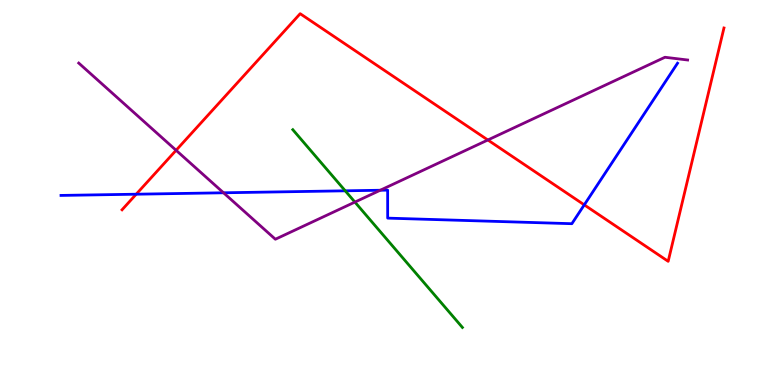[{'lines': ['blue', 'red'], 'intersections': [{'x': 1.76, 'y': 4.96}, {'x': 7.54, 'y': 4.68}]}, {'lines': ['green', 'red'], 'intersections': []}, {'lines': ['purple', 'red'], 'intersections': [{'x': 2.27, 'y': 6.1}, {'x': 6.29, 'y': 6.36}]}, {'lines': ['blue', 'green'], 'intersections': [{'x': 4.45, 'y': 5.04}]}, {'lines': ['blue', 'purple'], 'intersections': [{'x': 2.88, 'y': 4.99}, {'x': 4.91, 'y': 5.06}]}, {'lines': ['green', 'purple'], 'intersections': [{'x': 4.58, 'y': 4.75}]}]